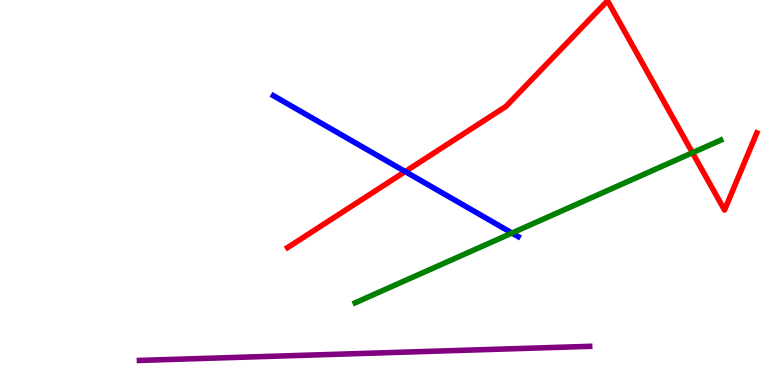[{'lines': ['blue', 'red'], 'intersections': [{'x': 5.23, 'y': 5.54}]}, {'lines': ['green', 'red'], 'intersections': [{'x': 8.94, 'y': 6.03}]}, {'lines': ['purple', 'red'], 'intersections': []}, {'lines': ['blue', 'green'], 'intersections': [{'x': 6.61, 'y': 3.95}]}, {'lines': ['blue', 'purple'], 'intersections': []}, {'lines': ['green', 'purple'], 'intersections': []}]